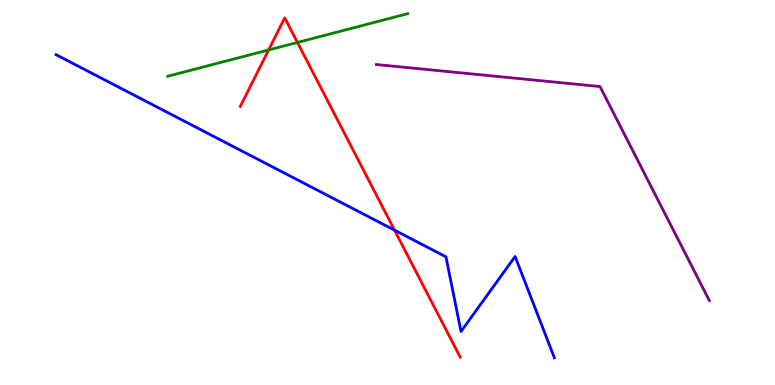[{'lines': ['blue', 'red'], 'intersections': [{'x': 5.09, 'y': 4.02}]}, {'lines': ['green', 'red'], 'intersections': [{'x': 3.47, 'y': 8.7}, {'x': 3.84, 'y': 8.9}]}, {'lines': ['purple', 'red'], 'intersections': []}, {'lines': ['blue', 'green'], 'intersections': []}, {'lines': ['blue', 'purple'], 'intersections': []}, {'lines': ['green', 'purple'], 'intersections': []}]